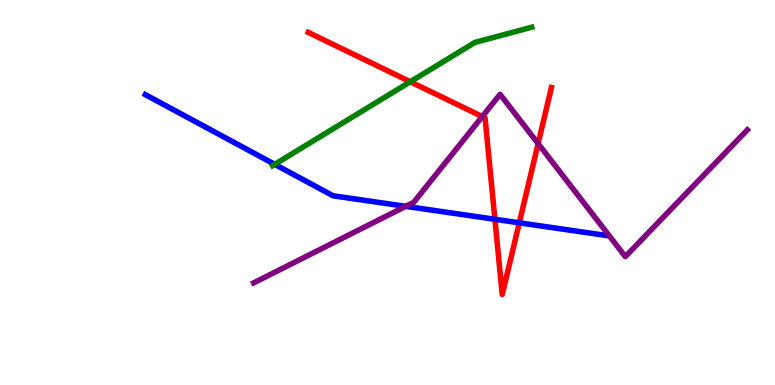[{'lines': ['blue', 'red'], 'intersections': [{'x': 6.39, 'y': 4.3}, {'x': 6.7, 'y': 4.21}]}, {'lines': ['green', 'red'], 'intersections': [{'x': 5.29, 'y': 7.88}]}, {'lines': ['purple', 'red'], 'intersections': [{'x': 6.22, 'y': 6.97}, {'x': 6.94, 'y': 6.27}]}, {'lines': ['blue', 'green'], 'intersections': [{'x': 3.54, 'y': 5.73}]}, {'lines': ['blue', 'purple'], 'intersections': [{'x': 5.24, 'y': 4.64}]}, {'lines': ['green', 'purple'], 'intersections': []}]